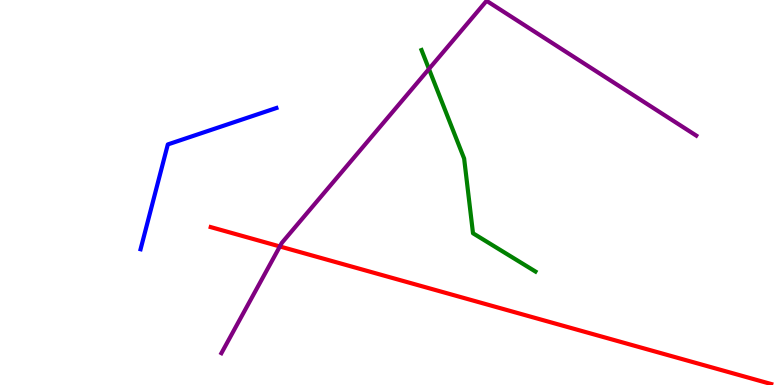[{'lines': ['blue', 'red'], 'intersections': []}, {'lines': ['green', 'red'], 'intersections': []}, {'lines': ['purple', 'red'], 'intersections': [{'x': 3.61, 'y': 3.6}]}, {'lines': ['blue', 'green'], 'intersections': []}, {'lines': ['blue', 'purple'], 'intersections': []}, {'lines': ['green', 'purple'], 'intersections': [{'x': 5.53, 'y': 8.21}]}]